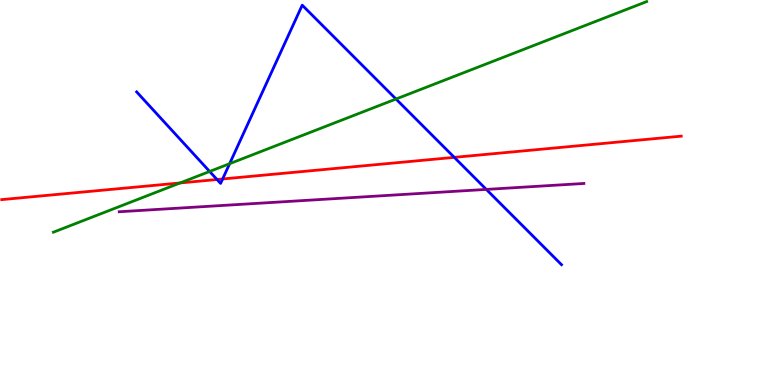[{'lines': ['blue', 'red'], 'intersections': [{'x': 2.8, 'y': 5.34}, {'x': 2.87, 'y': 5.35}, {'x': 5.86, 'y': 5.91}]}, {'lines': ['green', 'red'], 'intersections': [{'x': 2.32, 'y': 5.25}]}, {'lines': ['purple', 'red'], 'intersections': []}, {'lines': ['blue', 'green'], 'intersections': [{'x': 2.71, 'y': 5.55}, {'x': 2.96, 'y': 5.75}, {'x': 5.11, 'y': 7.43}]}, {'lines': ['blue', 'purple'], 'intersections': [{'x': 6.27, 'y': 5.08}]}, {'lines': ['green', 'purple'], 'intersections': []}]